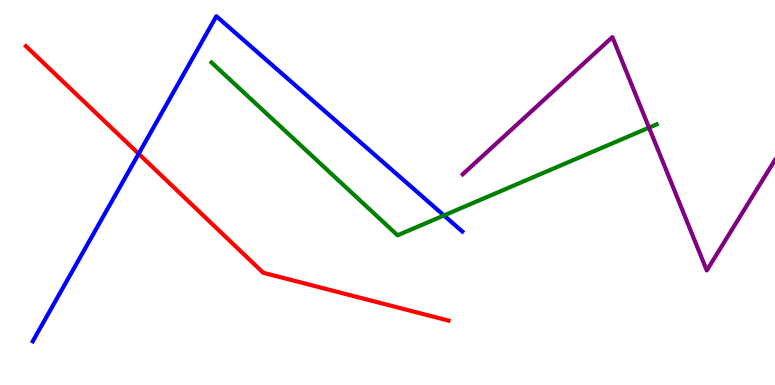[{'lines': ['blue', 'red'], 'intersections': [{'x': 1.79, 'y': 6.01}]}, {'lines': ['green', 'red'], 'intersections': []}, {'lines': ['purple', 'red'], 'intersections': []}, {'lines': ['blue', 'green'], 'intersections': [{'x': 5.73, 'y': 4.4}]}, {'lines': ['blue', 'purple'], 'intersections': []}, {'lines': ['green', 'purple'], 'intersections': [{'x': 8.37, 'y': 6.68}]}]